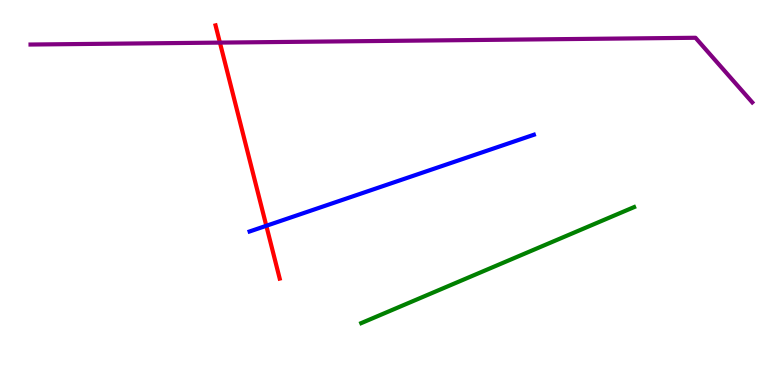[{'lines': ['blue', 'red'], 'intersections': [{'x': 3.44, 'y': 4.14}]}, {'lines': ['green', 'red'], 'intersections': []}, {'lines': ['purple', 'red'], 'intersections': [{'x': 2.84, 'y': 8.89}]}, {'lines': ['blue', 'green'], 'intersections': []}, {'lines': ['blue', 'purple'], 'intersections': []}, {'lines': ['green', 'purple'], 'intersections': []}]